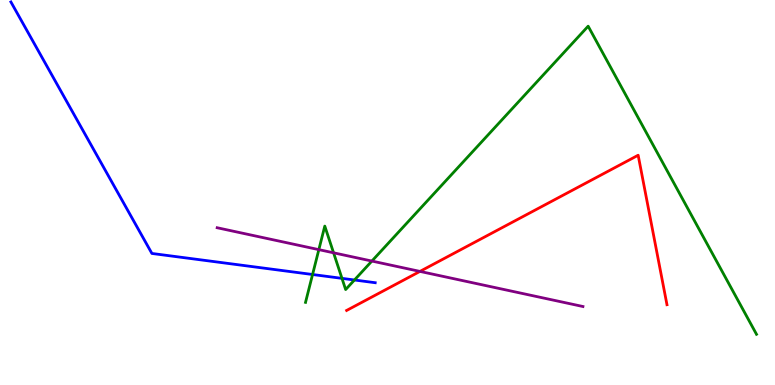[{'lines': ['blue', 'red'], 'intersections': []}, {'lines': ['green', 'red'], 'intersections': []}, {'lines': ['purple', 'red'], 'intersections': [{'x': 5.42, 'y': 2.95}]}, {'lines': ['blue', 'green'], 'intersections': [{'x': 4.03, 'y': 2.87}, {'x': 4.41, 'y': 2.77}, {'x': 4.57, 'y': 2.73}]}, {'lines': ['blue', 'purple'], 'intersections': []}, {'lines': ['green', 'purple'], 'intersections': [{'x': 4.11, 'y': 3.52}, {'x': 4.3, 'y': 3.43}, {'x': 4.8, 'y': 3.22}]}]